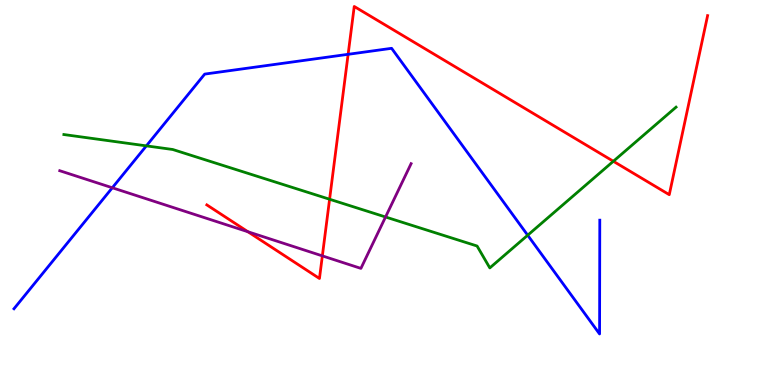[{'lines': ['blue', 'red'], 'intersections': [{'x': 4.49, 'y': 8.59}]}, {'lines': ['green', 'red'], 'intersections': [{'x': 4.25, 'y': 4.82}, {'x': 7.91, 'y': 5.81}]}, {'lines': ['purple', 'red'], 'intersections': [{'x': 3.2, 'y': 3.98}, {'x': 4.16, 'y': 3.35}]}, {'lines': ['blue', 'green'], 'intersections': [{'x': 1.89, 'y': 6.21}, {'x': 6.81, 'y': 3.89}]}, {'lines': ['blue', 'purple'], 'intersections': [{'x': 1.45, 'y': 5.12}]}, {'lines': ['green', 'purple'], 'intersections': [{'x': 4.97, 'y': 4.36}]}]